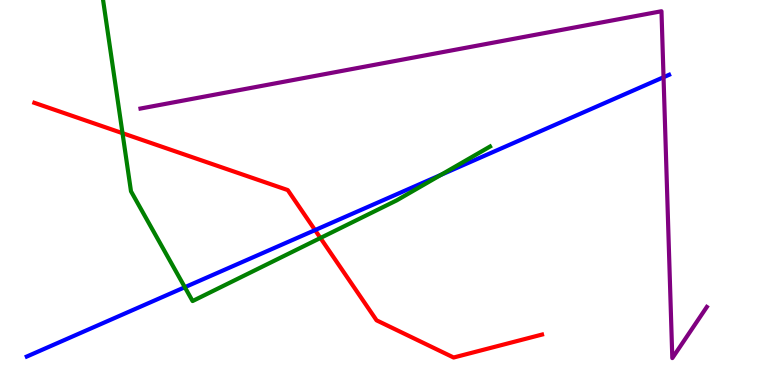[{'lines': ['blue', 'red'], 'intersections': [{'x': 4.07, 'y': 4.02}]}, {'lines': ['green', 'red'], 'intersections': [{'x': 1.58, 'y': 6.54}, {'x': 4.13, 'y': 3.82}]}, {'lines': ['purple', 'red'], 'intersections': []}, {'lines': ['blue', 'green'], 'intersections': [{'x': 2.38, 'y': 2.54}, {'x': 5.69, 'y': 5.46}]}, {'lines': ['blue', 'purple'], 'intersections': [{'x': 8.56, 'y': 7.99}]}, {'lines': ['green', 'purple'], 'intersections': []}]